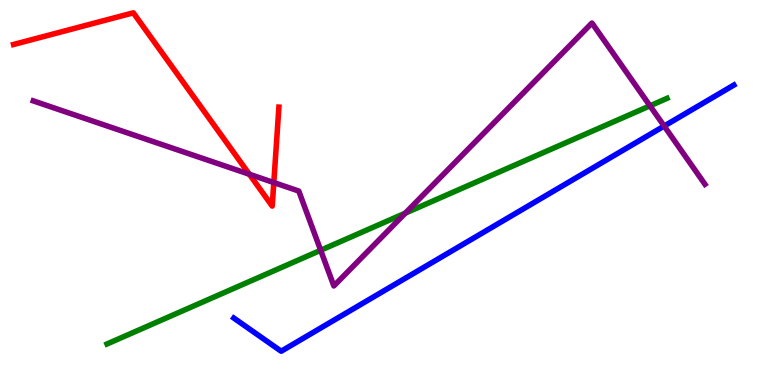[{'lines': ['blue', 'red'], 'intersections': []}, {'lines': ['green', 'red'], 'intersections': []}, {'lines': ['purple', 'red'], 'intersections': [{'x': 3.22, 'y': 5.47}, {'x': 3.53, 'y': 5.26}]}, {'lines': ['blue', 'green'], 'intersections': []}, {'lines': ['blue', 'purple'], 'intersections': [{'x': 8.57, 'y': 6.73}]}, {'lines': ['green', 'purple'], 'intersections': [{'x': 4.14, 'y': 3.5}, {'x': 5.23, 'y': 4.46}, {'x': 8.39, 'y': 7.25}]}]